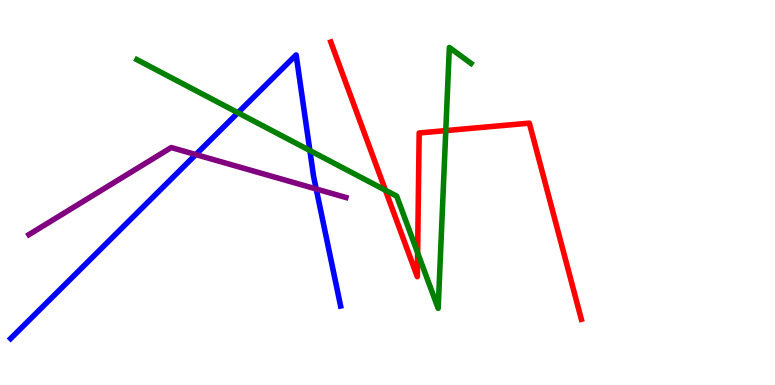[{'lines': ['blue', 'red'], 'intersections': []}, {'lines': ['green', 'red'], 'intersections': [{'x': 4.97, 'y': 5.06}, {'x': 5.39, 'y': 3.43}, {'x': 5.75, 'y': 6.61}]}, {'lines': ['purple', 'red'], 'intersections': []}, {'lines': ['blue', 'green'], 'intersections': [{'x': 3.07, 'y': 7.07}, {'x': 4.0, 'y': 6.09}]}, {'lines': ['blue', 'purple'], 'intersections': [{'x': 2.53, 'y': 5.99}, {'x': 4.08, 'y': 5.09}]}, {'lines': ['green', 'purple'], 'intersections': []}]